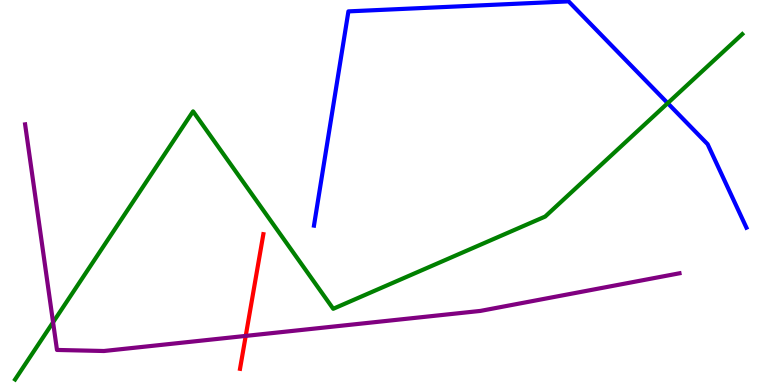[{'lines': ['blue', 'red'], 'intersections': []}, {'lines': ['green', 'red'], 'intersections': []}, {'lines': ['purple', 'red'], 'intersections': [{'x': 3.17, 'y': 1.28}]}, {'lines': ['blue', 'green'], 'intersections': [{'x': 8.62, 'y': 7.32}]}, {'lines': ['blue', 'purple'], 'intersections': []}, {'lines': ['green', 'purple'], 'intersections': [{'x': 0.685, 'y': 1.63}]}]